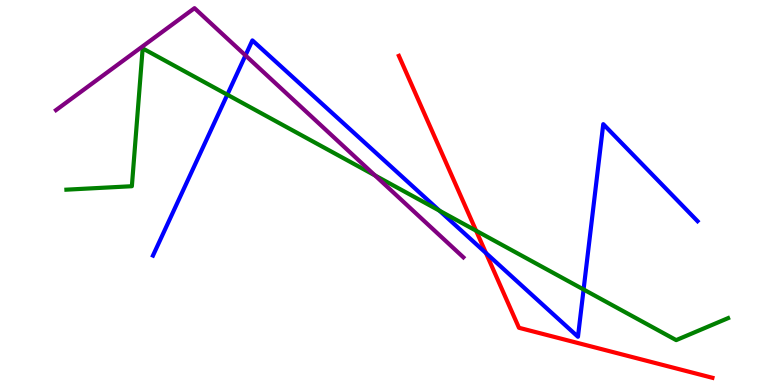[{'lines': ['blue', 'red'], 'intersections': [{'x': 6.27, 'y': 3.43}]}, {'lines': ['green', 'red'], 'intersections': [{'x': 6.14, 'y': 4.01}]}, {'lines': ['purple', 'red'], 'intersections': []}, {'lines': ['blue', 'green'], 'intersections': [{'x': 2.93, 'y': 7.54}, {'x': 5.67, 'y': 4.53}, {'x': 7.53, 'y': 2.48}]}, {'lines': ['blue', 'purple'], 'intersections': [{'x': 3.17, 'y': 8.56}]}, {'lines': ['green', 'purple'], 'intersections': [{'x': 4.84, 'y': 5.44}]}]